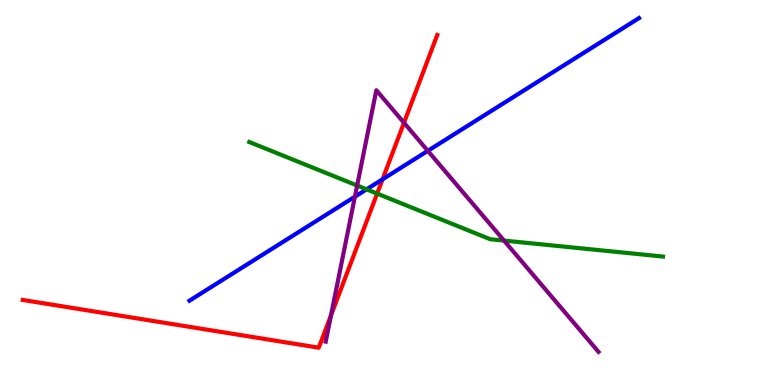[{'lines': ['blue', 'red'], 'intersections': [{'x': 4.94, 'y': 5.34}]}, {'lines': ['green', 'red'], 'intersections': [{'x': 4.87, 'y': 4.97}]}, {'lines': ['purple', 'red'], 'intersections': [{'x': 4.27, 'y': 1.81}, {'x': 5.21, 'y': 6.81}]}, {'lines': ['blue', 'green'], 'intersections': [{'x': 4.73, 'y': 5.08}]}, {'lines': ['blue', 'purple'], 'intersections': [{'x': 4.58, 'y': 4.89}, {'x': 5.52, 'y': 6.08}]}, {'lines': ['green', 'purple'], 'intersections': [{'x': 4.61, 'y': 5.18}, {'x': 6.5, 'y': 3.75}]}]